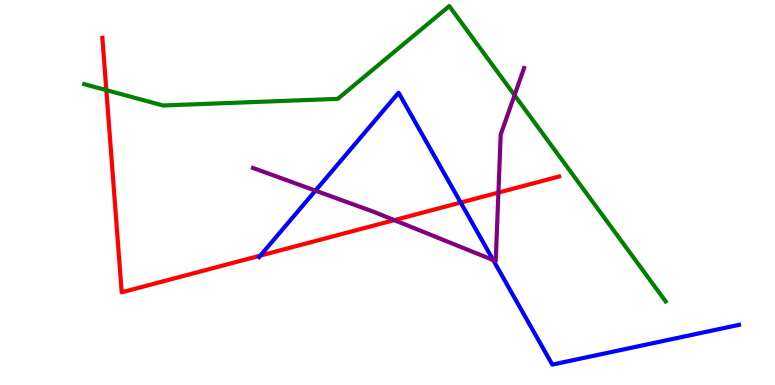[{'lines': ['blue', 'red'], 'intersections': [{'x': 3.36, 'y': 3.36}, {'x': 5.94, 'y': 4.74}]}, {'lines': ['green', 'red'], 'intersections': [{'x': 1.37, 'y': 7.66}]}, {'lines': ['purple', 'red'], 'intersections': [{'x': 5.09, 'y': 4.28}, {'x': 6.43, 'y': 5.0}]}, {'lines': ['blue', 'green'], 'intersections': []}, {'lines': ['blue', 'purple'], 'intersections': [{'x': 4.07, 'y': 5.05}, {'x': 6.36, 'y': 3.24}]}, {'lines': ['green', 'purple'], 'intersections': [{'x': 6.64, 'y': 7.53}]}]